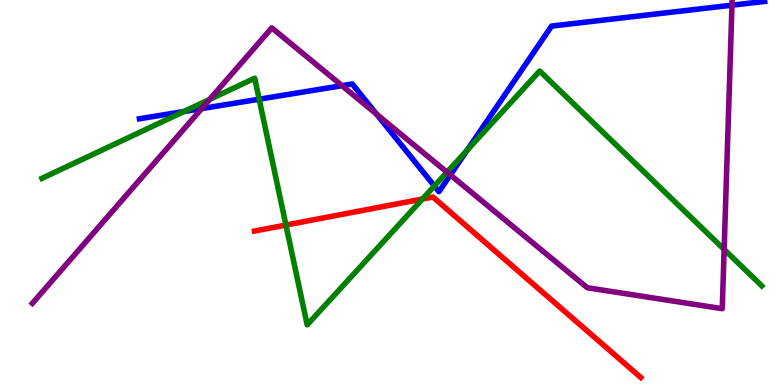[{'lines': ['blue', 'red'], 'intersections': []}, {'lines': ['green', 'red'], 'intersections': [{'x': 3.69, 'y': 4.15}, {'x': 5.45, 'y': 4.83}]}, {'lines': ['purple', 'red'], 'intersections': []}, {'lines': ['blue', 'green'], 'intersections': [{'x': 2.37, 'y': 7.1}, {'x': 3.34, 'y': 7.42}, {'x': 5.6, 'y': 5.17}, {'x': 6.03, 'y': 6.1}]}, {'lines': ['blue', 'purple'], 'intersections': [{'x': 2.6, 'y': 7.18}, {'x': 4.41, 'y': 7.78}, {'x': 4.86, 'y': 7.03}, {'x': 5.81, 'y': 5.46}, {'x': 9.44, 'y': 9.87}]}, {'lines': ['green', 'purple'], 'intersections': [{'x': 2.71, 'y': 7.42}, {'x': 5.77, 'y': 5.53}, {'x': 9.34, 'y': 3.52}]}]